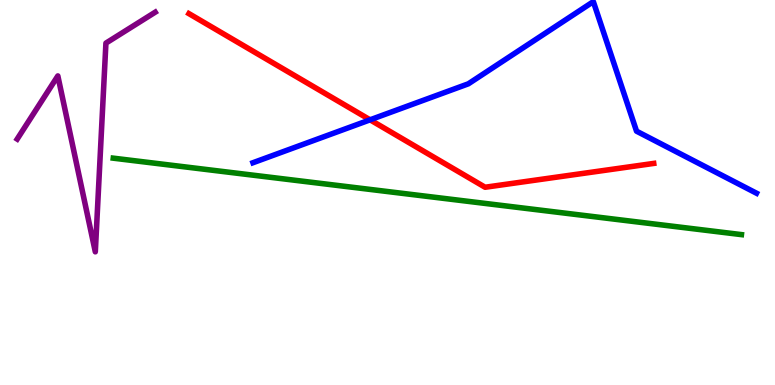[{'lines': ['blue', 'red'], 'intersections': [{'x': 4.78, 'y': 6.89}]}, {'lines': ['green', 'red'], 'intersections': []}, {'lines': ['purple', 'red'], 'intersections': []}, {'lines': ['blue', 'green'], 'intersections': []}, {'lines': ['blue', 'purple'], 'intersections': []}, {'lines': ['green', 'purple'], 'intersections': []}]